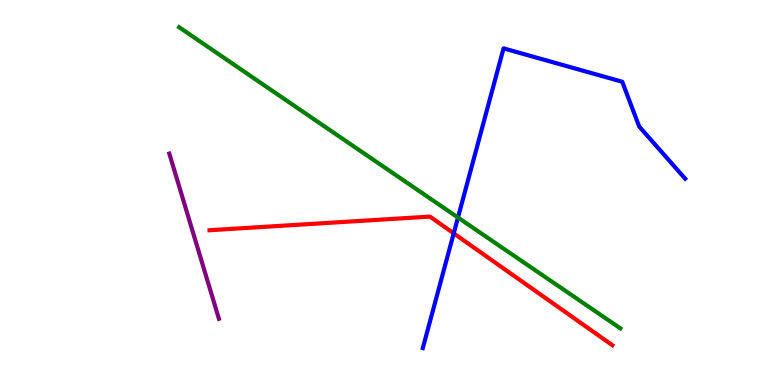[{'lines': ['blue', 'red'], 'intersections': [{'x': 5.85, 'y': 3.94}]}, {'lines': ['green', 'red'], 'intersections': []}, {'lines': ['purple', 'red'], 'intersections': []}, {'lines': ['blue', 'green'], 'intersections': [{'x': 5.91, 'y': 4.35}]}, {'lines': ['blue', 'purple'], 'intersections': []}, {'lines': ['green', 'purple'], 'intersections': []}]